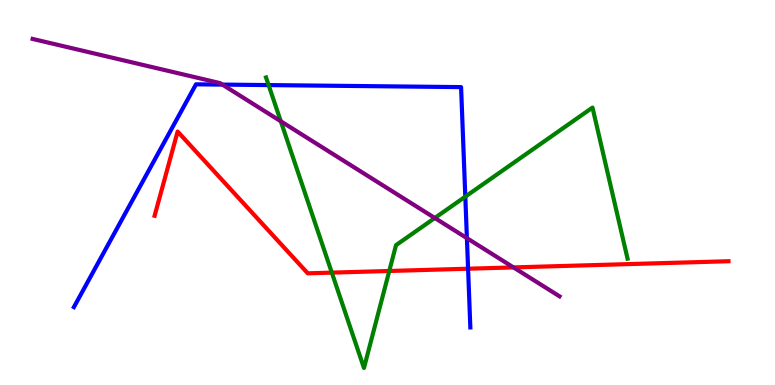[{'lines': ['blue', 'red'], 'intersections': [{'x': 6.04, 'y': 3.02}]}, {'lines': ['green', 'red'], 'intersections': [{'x': 4.28, 'y': 2.92}, {'x': 5.02, 'y': 2.96}]}, {'lines': ['purple', 'red'], 'intersections': [{'x': 6.63, 'y': 3.05}]}, {'lines': ['blue', 'green'], 'intersections': [{'x': 3.47, 'y': 7.79}, {'x': 6.0, 'y': 4.89}]}, {'lines': ['blue', 'purple'], 'intersections': [{'x': 2.87, 'y': 7.8}, {'x': 6.02, 'y': 3.81}]}, {'lines': ['green', 'purple'], 'intersections': [{'x': 3.62, 'y': 6.85}, {'x': 5.61, 'y': 4.34}]}]